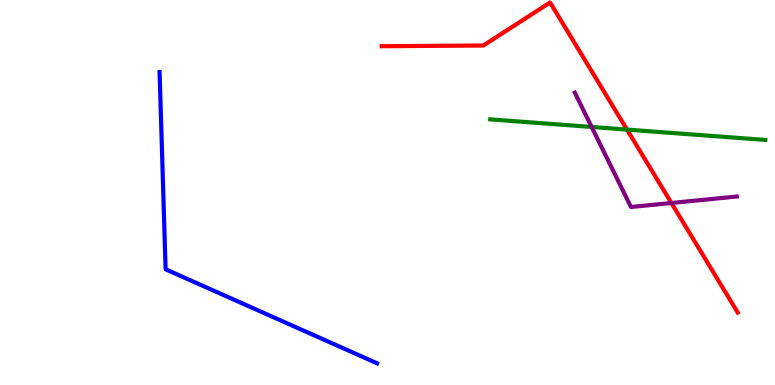[{'lines': ['blue', 'red'], 'intersections': []}, {'lines': ['green', 'red'], 'intersections': [{'x': 8.09, 'y': 6.63}]}, {'lines': ['purple', 'red'], 'intersections': [{'x': 8.66, 'y': 4.73}]}, {'lines': ['blue', 'green'], 'intersections': []}, {'lines': ['blue', 'purple'], 'intersections': []}, {'lines': ['green', 'purple'], 'intersections': [{'x': 7.63, 'y': 6.7}]}]